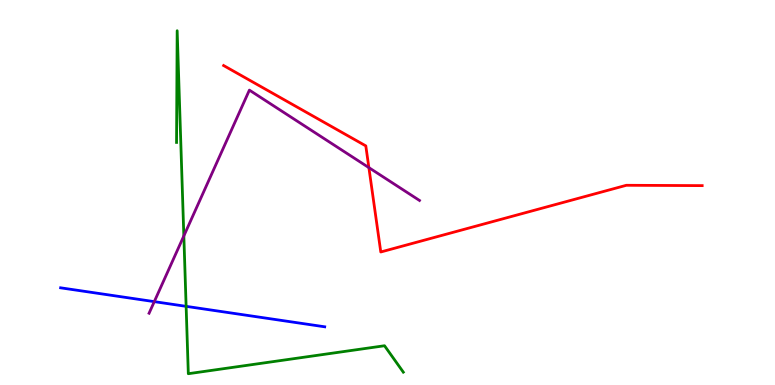[{'lines': ['blue', 'red'], 'intersections': []}, {'lines': ['green', 'red'], 'intersections': []}, {'lines': ['purple', 'red'], 'intersections': [{'x': 4.76, 'y': 5.65}]}, {'lines': ['blue', 'green'], 'intersections': [{'x': 2.4, 'y': 2.04}]}, {'lines': ['blue', 'purple'], 'intersections': [{'x': 1.99, 'y': 2.17}]}, {'lines': ['green', 'purple'], 'intersections': [{'x': 2.37, 'y': 3.87}]}]